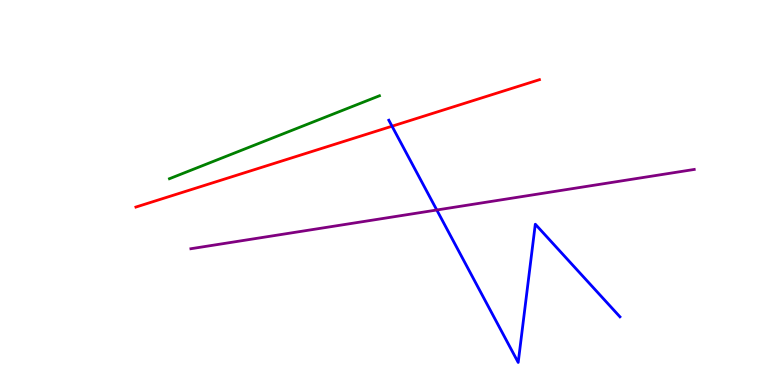[{'lines': ['blue', 'red'], 'intersections': [{'x': 5.06, 'y': 6.72}]}, {'lines': ['green', 'red'], 'intersections': []}, {'lines': ['purple', 'red'], 'intersections': []}, {'lines': ['blue', 'green'], 'intersections': []}, {'lines': ['blue', 'purple'], 'intersections': [{'x': 5.64, 'y': 4.55}]}, {'lines': ['green', 'purple'], 'intersections': []}]